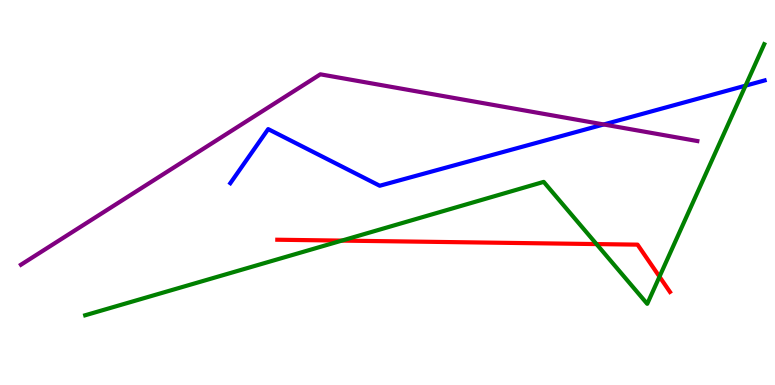[{'lines': ['blue', 'red'], 'intersections': []}, {'lines': ['green', 'red'], 'intersections': [{'x': 4.41, 'y': 3.75}, {'x': 7.7, 'y': 3.66}, {'x': 8.51, 'y': 2.81}]}, {'lines': ['purple', 'red'], 'intersections': []}, {'lines': ['blue', 'green'], 'intersections': [{'x': 9.62, 'y': 7.78}]}, {'lines': ['blue', 'purple'], 'intersections': [{'x': 7.79, 'y': 6.77}]}, {'lines': ['green', 'purple'], 'intersections': []}]